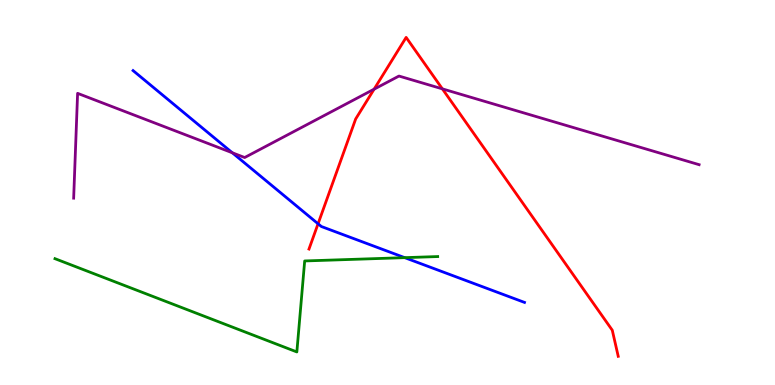[{'lines': ['blue', 'red'], 'intersections': [{'x': 4.1, 'y': 4.19}]}, {'lines': ['green', 'red'], 'intersections': []}, {'lines': ['purple', 'red'], 'intersections': [{'x': 4.83, 'y': 7.68}, {'x': 5.71, 'y': 7.69}]}, {'lines': ['blue', 'green'], 'intersections': [{'x': 5.22, 'y': 3.31}]}, {'lines': ['blue', 'purple'], 'intersections': [{'x': 3.0, 'y': 6.03}]}, {'lines': ['green', 'purple'], 'intersections': []}]